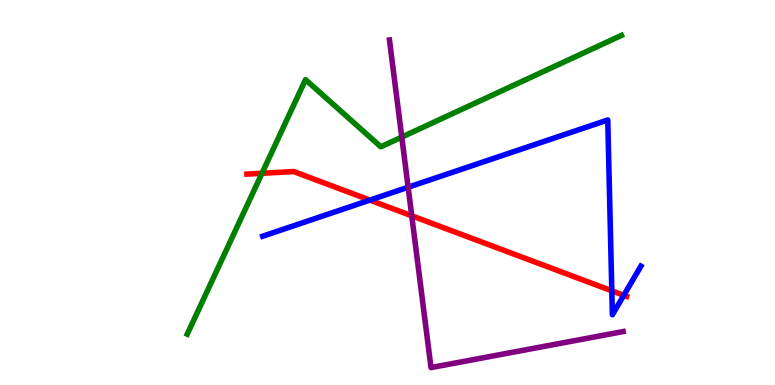[{'lines': ['blue', 'red'], 'intersections': [{'x': 4.77, 'y': 4.8}, {'x': 7.89, 'y': 2.45}, {'x': 8.05, 'y': 2.33}]}, {'lines': ['green', 'red'], 'intersections': [{'x': 3.38, 'y': 5.5}]}, {'lines': ['purple', 'red'], 'intersections': [{'x': 5.31, 'y': 4.39}]}, {'lines': ['blue', 'green'], 'intersections': []}, {'lines': ['blue', 'purple'], 'intersections': [{'x': 5.27, 'y': 5.14}]}, {'lines': ['green', 'purple'], 'intersections': [{'x': 5.18, 'y': 6.44}]}]